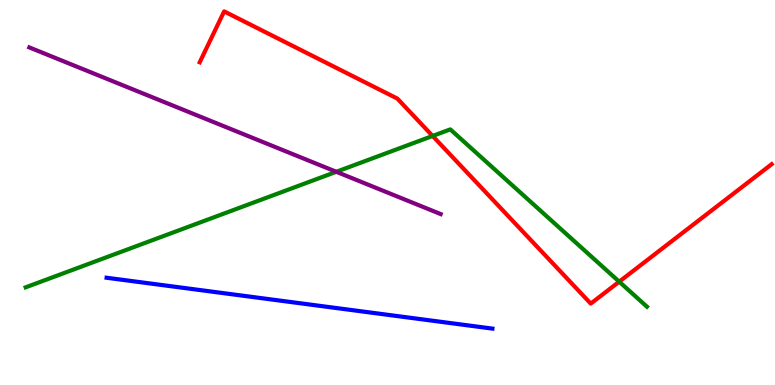[{'lines': ['blue', 'red'], 'intersections': []}, {'lines': ['green', 'red'], 'intersections': [{'x': 5.58, 'y': 6.47}, {'x': 7.99, 'y': 2.68}]}, {'lines': ['purple', 'red'], 'intersections': []}, {'lines': ['blue', 'green'], 'intersections': []}, {'lines': ['blue', 'purple'], 'intersections': []}, {'lines': ['green', 'purple'], 'intersections': [{'x': 4.34, 'y': 5.54}]}]